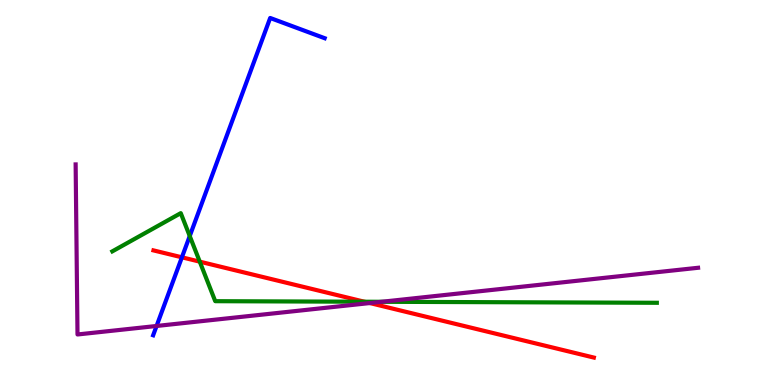[{'lines': ['blue', 'red'], 'intersections': [{'x': 2.35, 'y': 3.32}]}, {'lines': ['green', 'red'], 'intersections': [{'x': 2.58, 'y': 3.2}, {'x': 4.7, 'y': 2.16}]}, {'lines': ['purple', 'red'], 'intersections': [{'x': 4.77, 'y': 2.13}]}, {'lines': ['blue', 'green'], 'intersections': [{'x': 2.45, 'y': 3.87}]}, {'lines': ['blue', 'purple'], 'intersections': [{'x': 2.02, 'y': 1.53}]}, {'lines': ['green', 'purple'], 'intersections': [{'x': 4.92, 'y': 2.16}]}]